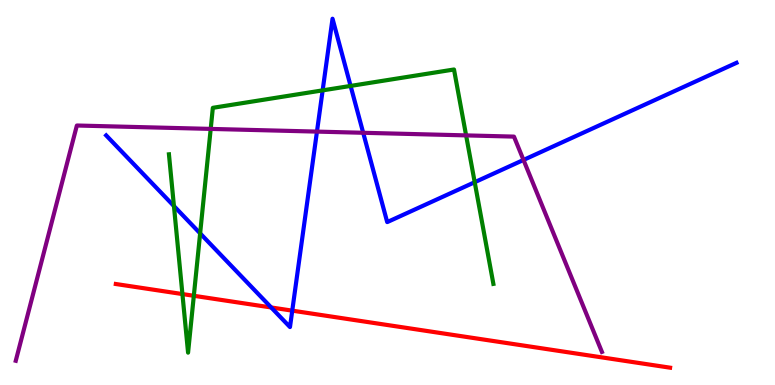[{'lines': ['blue', 'red'], 'intersections': [{'x': 3.5, 'y': 2.01}, {'x': 3.77, 'y': 1.93}]}, {'lines': ['green', 'red'], 'intersections': [{'x': 2.35, 'y': 2.36}, {'x': 2.5, 'y': 2.32}]}, {'lines': ['purple', 'red'], 'intersections': []}, {'lines': ['blue', 'green'], 'intersections': [{'x': 2.24, 'y': 4.65}, {'x': 2.58, 'y': 3.94}, {'x': 4.16, 'y': 7.65}, {'x': 4.52, 'y': 7.77}, {'x': 6.13, 'y': 5.27}]}, {'lines': ['blue', 'purple'], 'intersections': [{'x': 4.09, 'y': 6.58}, {'x': 4.69, 'y': 6.55}, {'x': 6.75, 'y': 5.85}]}, {'lines': ['green', 'purple'], 'intersections': [{'x': 2.72, 'y': 6.65}, {'x': 6.01, 'y': 6.48}]}]